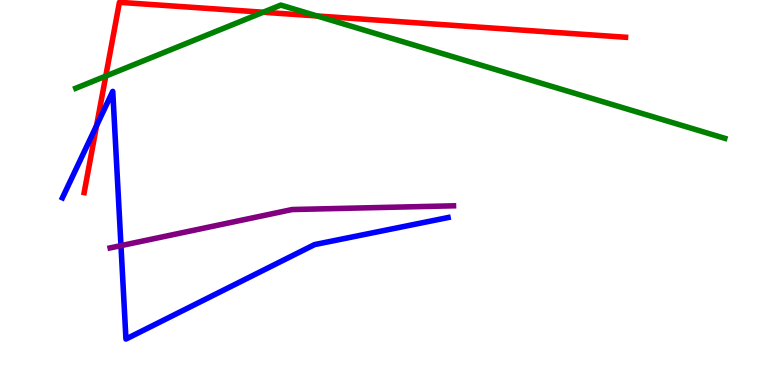[{'lines': ['blue', 'red'], 'intersections': [{'x': 1.25, 'y': 6.74}]}, {'lines': ['green', 'red'], 'intersections': [{'x': 1.36, 'y': 8.02}, {'x': 3.4, 'y': 9.68}, {'x': 4.09, 'y': 9.59}]}, {'lines': ['purple', 'red'], 'intersections': []}, {'lines': ['blue', 'green'], 'intersections': []}, {'lines': ['blue', 'purple'], 'intersections': [{'x': 1.56, 'y': 3.62}]}, {'lines': ['green', 'purple'], 'intersections': []}]